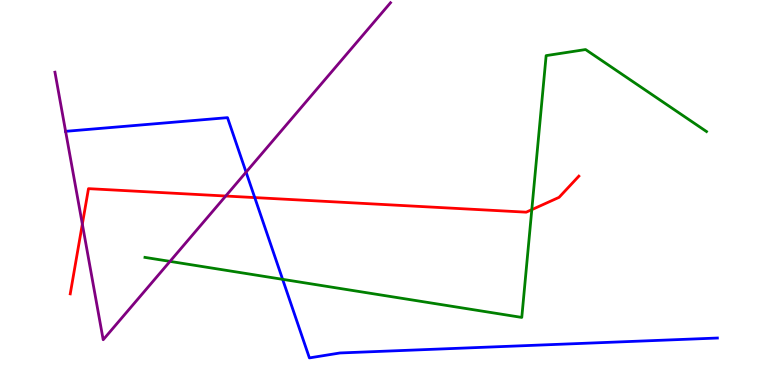[{'lines': ['blue', 'red'], 'intersections': [{'x': 3.29, 'y': 4.87}]}, {'lines': ['green', 'red'], 'intersections': [{'x': 6.86, 'y': 4.55}]}, {'lines': ['purple', 'red'], 'intersections': [{'x': 1.06, 'y': 4.18}, {'x': 2.91, 'y': 4.91}]}, {'lines': ['blue', 'green'], 'intersections': [{'x': 3.65, 'y': 2.74}]}, {'lines': ['blue', 'purple'], 'intersections': [{'x': 0.847, 'y': 6.59}, {'x': 3.18, 'y': 5.53}]}, {'lines': ['green', 'purple'], 'intersections': [{'x': 2.19, 'y': 3.21}]}]